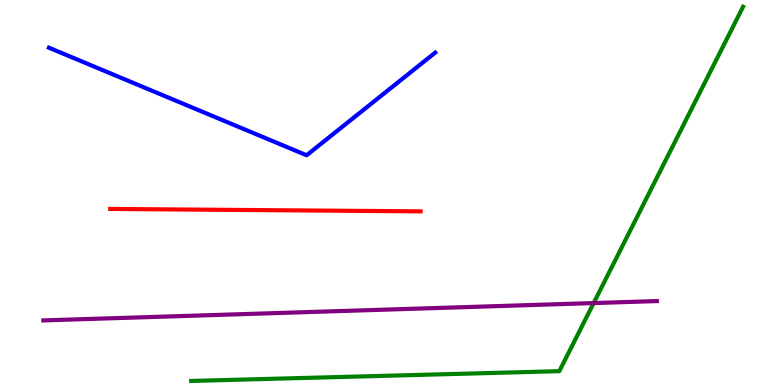[{'lines': ['blue', 'red'], 'intersections': []}, {'lines': ['green', 'red'], 'intersections': []}, {'lines': ['purple', 'red'], 'intersections': []}, {'lines': ['blue', 'green'], 'intersections': []}, {'lines': ['blue', 'purple'], 'intersections': []}, {'lines': ['green', 'purple'], 'intersections': [{'x': 7.66, 'y': 2.13}]}]